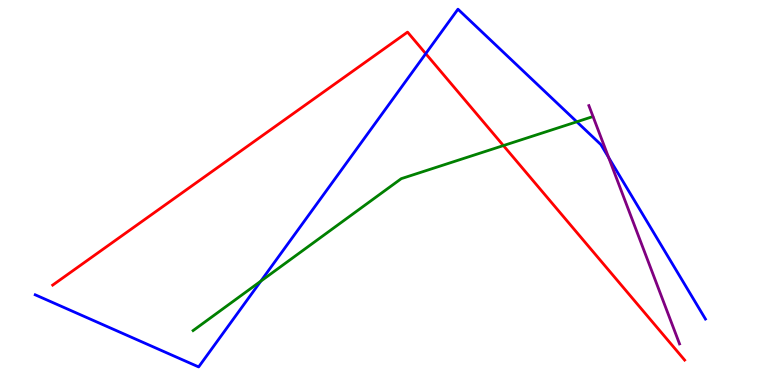[{'lines': ['blue', 'red'], 'intersections': [{'x': 5.49, 'y': 8.61}]}, {'lines': ['green', 'red'], 'intersections': [{'x': 6.5, 'y': 6.22}]}, {'lines': ['purple', 'red'], 'intersections': []}, {'lines': ['blue', 'green'], 'intersections': [{'x': 3.37, 'y': 2.7}, {'x': 7.44, 'y': 6.84}]}, {'lines': ['blue', 'purple'], 'intersections': [{'x': 7.85, 'y': 5.91}]}, {'lines': ['green', 'purple'], 'intersections': []}]